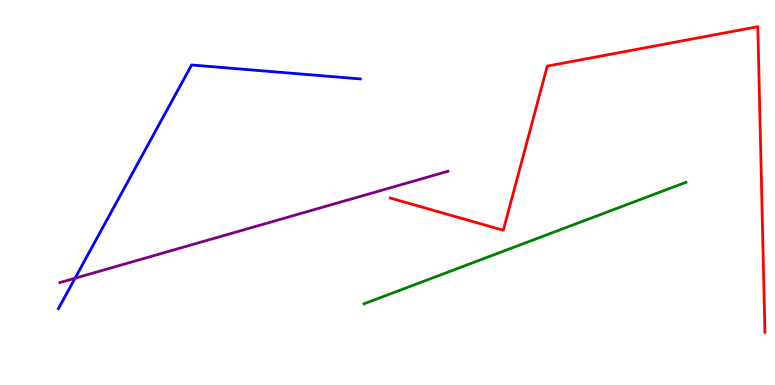[{'lines': ['blue', 'red'], 'intersections': []}, {'lines': ['green', 'red'], 'intersections': []}, {'lines': ['purple', 'red'], 'intersections': []}, {'lines': ['blue', 'green'], 'intersections': []}, {'lines': ['blue', 'purple'], 'intersections': [{'x': 0.968, 'y': 2.77}]}, {'lines': ['green', 'purple'], 'intersections': []}]